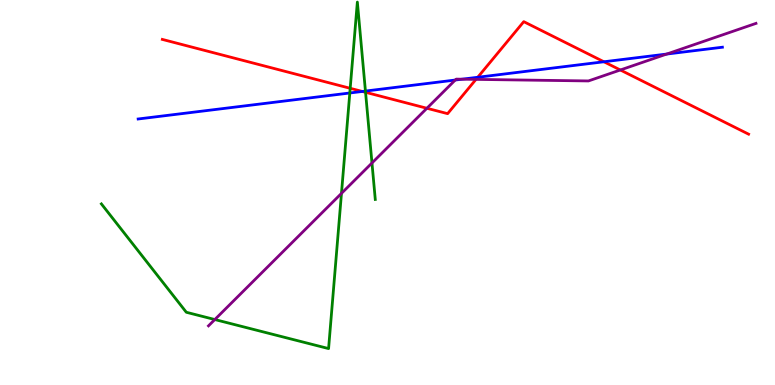[{'lines': ['blue', 'red'], 'intersections': [{'x': 4.68, 'y': 7.62}, {'x': 6.16, 'y': 7.99}, {'x': 7.79, 'y': 8.4}]}, {'lines': ['green', 'red'], 'intersections': [{'x': 4.52, 'y': 7.71}, {'x': 4.72, 'y': 7.6}]}, {'lines': ['purple', 'red'], 'intersections': [{'x': 5.51, 'y': 7.19}, {'x': 6.14, 'y': 7.94}, {'x': 8.0, 'y': 8.18}]}, {'lines': ['blue', 'green'], 'intersections': [{'x': 4.51, 'y': 7.58}, {'x': 4.72, 'y': 7.63}]}, {'lines': ['blue', 'purple'], 'intersections': [{'x': 5.87, 'y': 7.92}, {'x': 5.96, 'y': 7.94}, {'x': 8.6, 'y': 8.6}]}, {'lines': ['green', 'purple'], 'intersections': [{'x': 2.77, 'y': 1.7}, {'x': 4.41, 'y': 4.98}, {'x': 4.8, 'y': 5.77}]}]